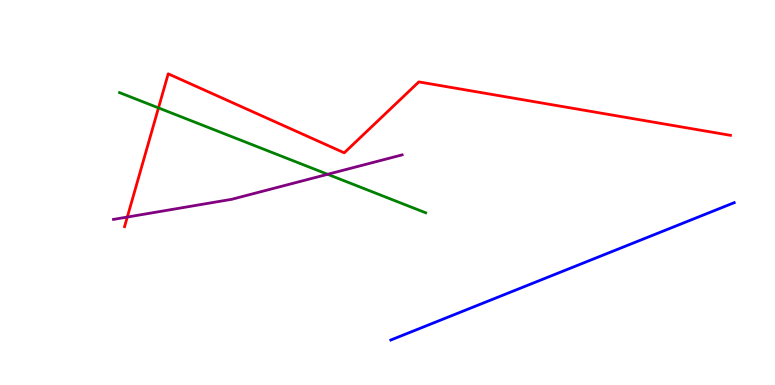[{'lines': ['blue', 'red'], 'intersections': []}, {'lines': ['green', 'red'], 'intersections': [{'x': 2.04, 'y': 7.2}]}, {'lines': ['purple', 'red'], 'intersections': [{'x': 1.64, 'y': 4.36}]}, {'lines': ['blue', 'green'], 'intersections': []}, {'lines': ['blue', 'purple'], 'intersections': []}, {'lines': ['green', 'purple'], 'intersections': [{'x': 4.23, 'y': 5.47}]}]